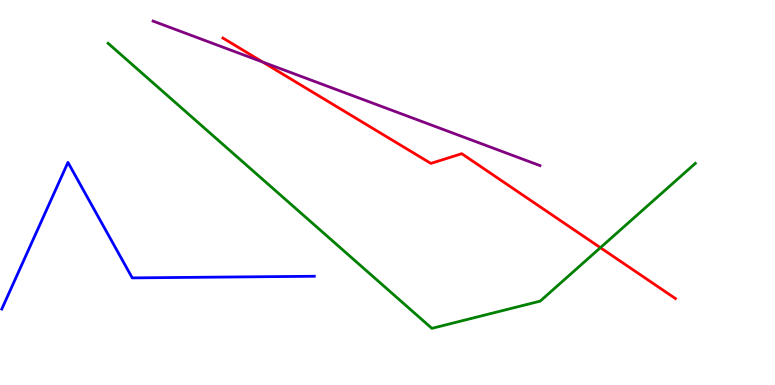[{'lines': ['blue', 'red'], 'intersections': []}, {'lines': ['green', 'red'], 'intersections': [{'x': 7.75, 'y': 3.57}]}, {'lines': ['purple', 'red'], 'intersections': [{'x': 3.39, 'y': 8.39}]}, {'lines': ['blue', 'green'], 'intersections': []}, {'lines': ['blue', 'purple'], 'intersections': []}, {'lines': ['green', 'purple'], 'intersections': []}]